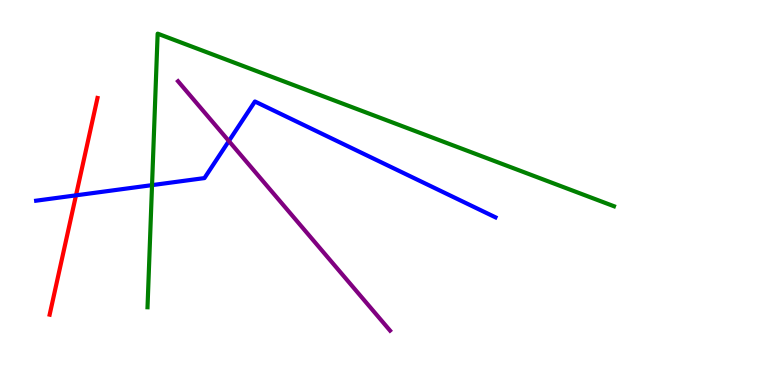[{'lines': ['blue', 'red'], 'intersections': [{'x': 0.981, 'y': 4.93}]}, {'lines': ['green', 'red'], 'intersections': []}, {'lines': ['purple', 'red'], 'intersections': []}, {'lines': ['blue', 'green'], 'intersections': [{'x': 1.96, 'y': 5.19}]}, {'lines': ['blue', 'purple'], 'intersections': [{'x': 2.95, 'y': 6.34}]}, {'lines': ['green', 'purple'], 'intersections': []}]